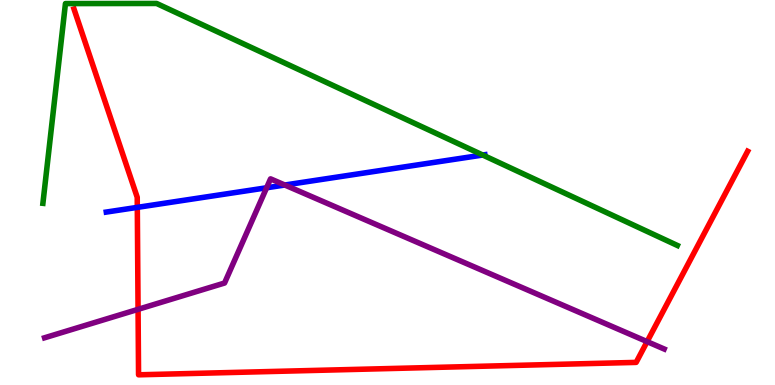[{'lines': ['blue', 'red'], 'intersections': [{'x': 1.77, 'y': 4.61}]}, {'lines': ['green', 'red'], 'intersections': []}, {'lines': ['purple', 'red'], 'intersections': [{'x': 1.78, 'y': 1.97}, {'x': 8.35, 'y': 1.13}]}, {'lines': ['blue', 'green'], 'intersections': [{'x': 6.23, 'y': 5.97}]}, {'lines': ['blue', 'purple'], 'intersections': [{'x': 3.44, 'y': 5.12}, {'x': 3.67, 'y': 5.19}]}, {'lines': ['green', 'purple'], 'intersections': []}]